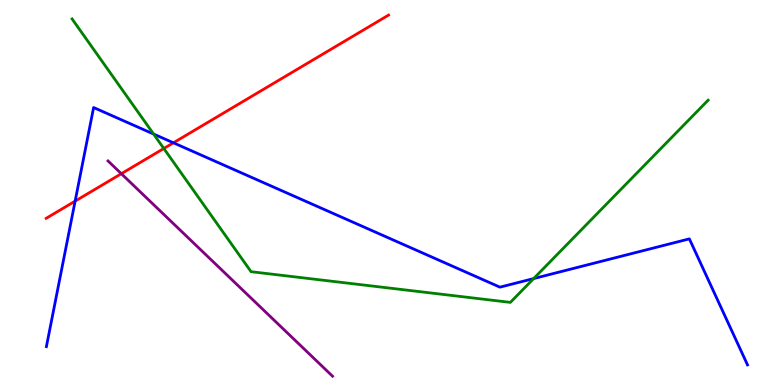[{'lines': ['blue', 'red'], 'intersections': [{'x': 0.969, 'y': 4.78}, {'x': 2.24, 'y': 6.29}]}, {'lines': ['green', 'red'], 'intersections': [{'x': 2.11, 'y': 6.14}]}, {'lines': ['purple', 'red'], 'intersections': [{'x': 1.57, 'y': 5.49}]}, {'lines': ['blue', 'green'], 'intersections': [{'x': 1.98, 'y': 6.52}, {'x': 6.89, 'y': 2.76}]}, {'lines': ['blue', 'purple'], 'intersections': []}, {'lines': ['green', 'purple'], 'intersections': []}]